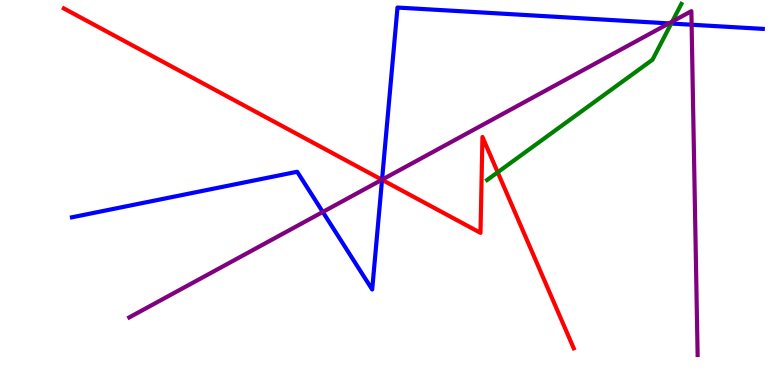[{'lines': ['blue', 'red'], 'intersections': [{'x': 4.93, 'y': 5.33}]}, {'lines': ['green', 'red'], 'intersections': [{'x': 6.42, 'y': 5.53}]}, {'lines': ['purple', 'red'], 'intersections': [{'x': 4.93, 'y': 5.33}]}, {'lines': ['blue', 'green'], 'intersections': [{'x': 8.66, 'y': 9.39}]}, {'lines': ['blue', 'purple'], 'intersections': [{'x': 4.17, 'y': 4.49}, {'x': 4.93, 'y': 5.33}, {'x': 8.63, 'y': 9.39}, {'x': 8.92, 'y': 9.36}]}, {'lines': ['green', 'purple'], 'intersections': [{'x': 8.67, 'y': 9.44}]}]